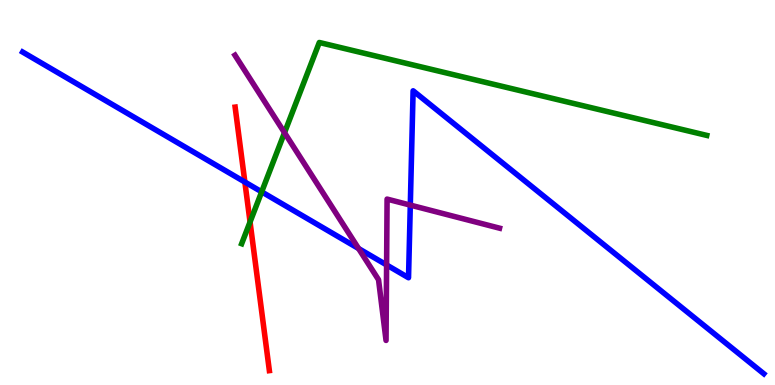[{'lines': ['blue', 'red'], 'intersections': [{'x': 3.16, 'y': 5.27}]}, {'lines': ['green', 'red'], 'intersections': [{'x': 3.23, 'y': 4.23}]}, {'lines': ['purple', 'red'], 'intersections': []}, {'lines': ['blue', 'green'], 'intersections': [{'x': 3.38, 'y': 5.02}]}, {'lines': ['blue', 'purple'], 'intersections': [{'x': 4.63, 'y': 3.54}, {'x': 4.99, 'y': 3.12}, {'x': 5.29, 'y': 4.67}]}, {'lines': ['green', 'purple'], 'intersections': [{'x': 3.67, 'y': 6.55}]}]